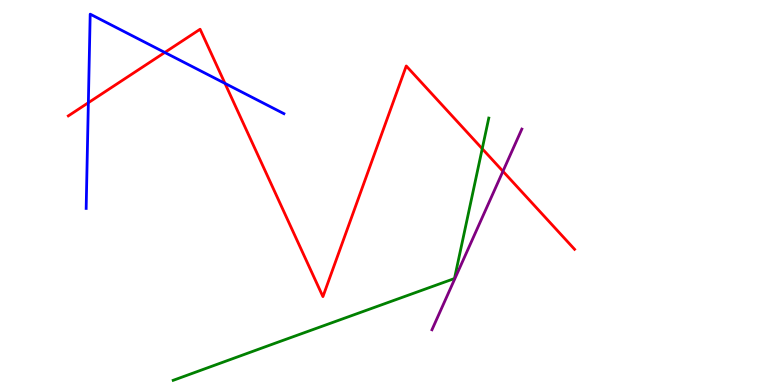[{'lines': ['blue', 'red'], 'intersections': [{'x': 1.14, 'y': 7.33}, {'x': 2.13, 'y': 8.64}, {'x': 2.9, 'y': 7.83}]}, {'lines': ['green', 'red'], 'intersections': [{'x': 6.22, 'y': 6.14}]}, {'lines': ['purple', 'red'], 'intersections': [{'x': 6.49, 'y': 5.55}]}, {'lines': ['blue', 'green'], 'intersections': []}, {'lines': ['blue', 'purple'], 'intersections': []}, {'lines': ['green', 'purple'], 'intersections': []}]